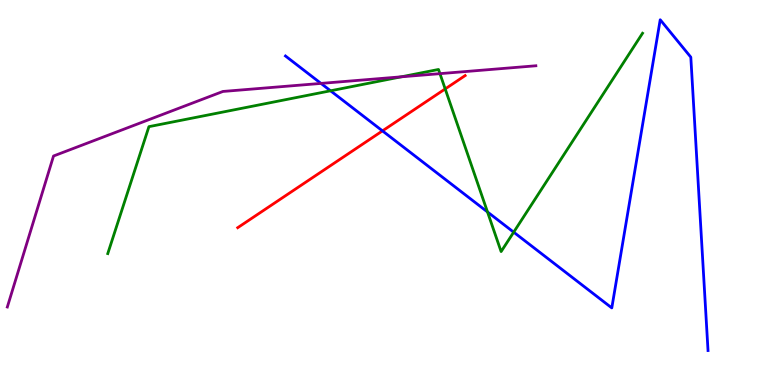[{'lines': ['blue', 'red'], 'intersections': [{'x': 4.94, 'y': 6.6}]}, {'lines': ['green', 'red'], 'intersections': [{'x': 5.74, 'y': 7.69}]}, {'lines': ['purple', 'red'], 'intersections': []}, {'lines': ['blue', 'green'], 'intersections': [{'x': 4.27, 'y': 7.64}, {'x': 6.29, 'y': 4.49}, {'x': 6.63, 'y': 3.97}]}, {'lines': ['blue', 'purple'], 'intersections': [{'x': 4.14, 'y': 7.83}]}, {'lines': ['green', 'purple'], 'intersections': [{'x': 5.18, 'y': 8.0}, {'x': 5.68, 'y': 8.09}]}]